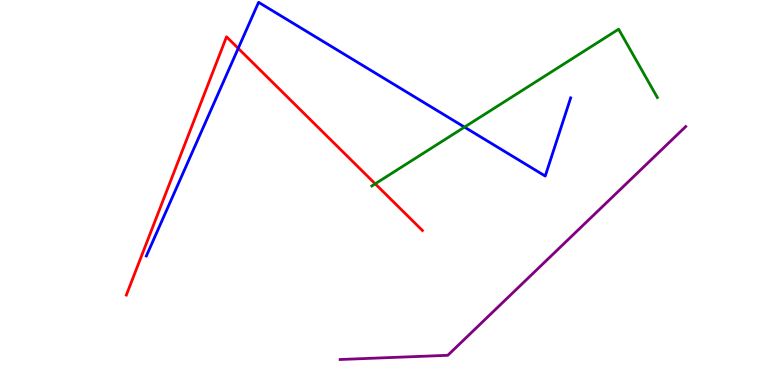[{'lines': ['blue', 'red'], 'intersections': [{'x': 3.07, 'y': 8.74}]}, {'lines': ['green', 'red'], 'intersections': [{'x': 4.84, 'y': 5.23}]}, {'lines': ['purple', 'red'], 'intersections': []}, {'lines': ['blue', 'green'], 'intersections': [{'x': 5.99, 'y': 6.7}]}, {'lines': ['blue', 'purple'], 'intersections': []}, {'lines': ['green', 'purple'], 'intersections': []}]